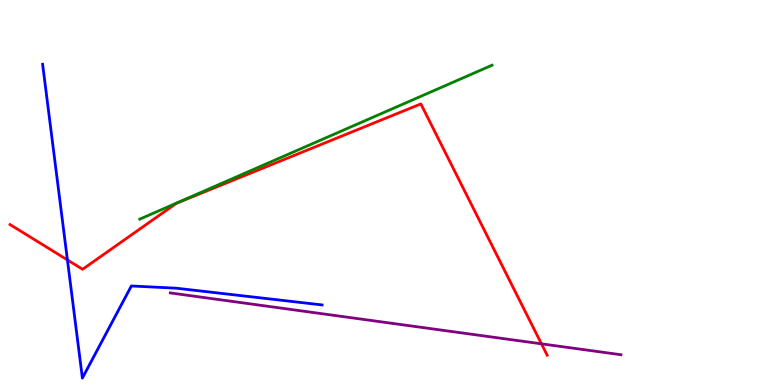[{'lines': ['blue', 'red'], 'intersections': [{'x': 0.87, 'y': 3.25}]}, {'lines': ['green', 'red'], 'intersections': []}, {'lines': ['purple', 'red'], 'intersections': [{'x': 6.99, 'y': 1.07}]}, {'lines': ['blue', 'green'], 'intersections': []}, {'lines': ['blue', 'purple'], 'intersections': []}, {'lines': ['green', 'purple'], 'intersections': []}]